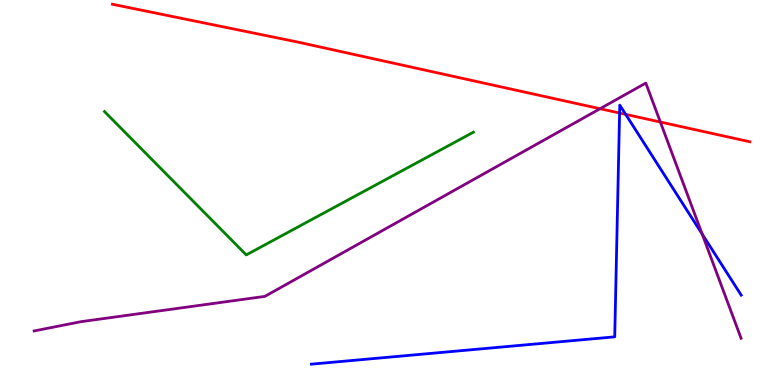[{'lines': ['blue', 'red'], 'intersections': [{'x': 7.99, 'y': 7.06}, {'x': 8.07, 'y': 7.03}]}, {'lines': ['green', 'red'], 'intersections': []}, {'lines': ['purple', 'red'], 'intersections': [{'x': 7.74, 'y': 7.18}, {'x': 8.52, 'y': 6.83}]}, {'lines': ['blue', 'green'], 'intersections': []}, {'lines': ['blue', 'purple'], 'intersections': [{'x': 9.06, 'y': 3.92}]}, {'lines': ['green', 'purple'], 'intersections': []}]